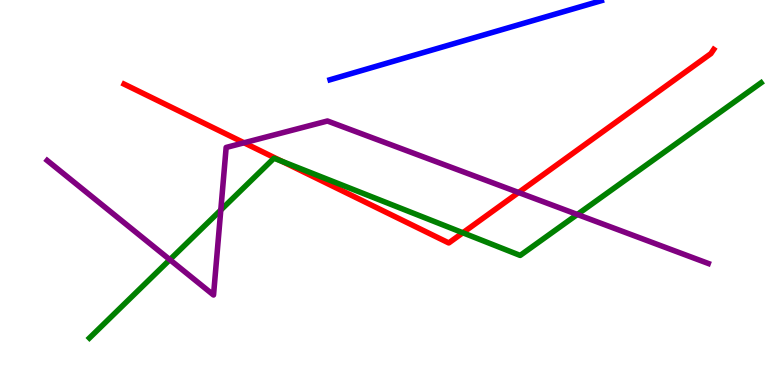[{'lines': ['blue', 'red'], 'intersections': []}, {'lines': ['green', 'red'], 'intersections': [{'x': 3.64, 'y': 5.81}, {'x': 5.97, 'y': 3.95}]}, {'lines': ['purple', 'red'], 'intersections': [{'x': 3.15, 'y': 6.29}, {'x': 6.69, 'y': 5.0}]}, {'lines': ['blue', 'green'], 'intersections': []}, {'lines': ['blue', 'purple'], 'intersections': []}, {'lines': ['green', 'purple'], 'intersections': [{'x': 2.19, 'y': 3.25}, {'x': 2.85, 'y': 4.54}, {'x': 7.45, 'y': 4.43}]}]